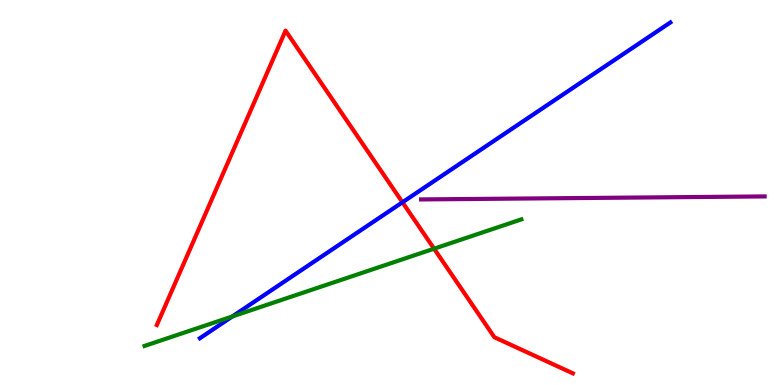[{'lines': ['blue', 'red'], 'intersections': [{'x': 5.19, 'y': 4.75}]}, {'lines': ['green', 'red'], 'intersections': [{'x': 5.6, 'y': 3.54}]}, {'lines': ['purple', 'red'], 'intersections': []}, {'lines': ['blue', 'green'], 'intersections': [{'x': 3.0, 'y': 1.78}]}, {'lines': ['blue', 'purple'], 'intersections': []}, {'lines': ['green', 'purple'], 'intersections': []}]